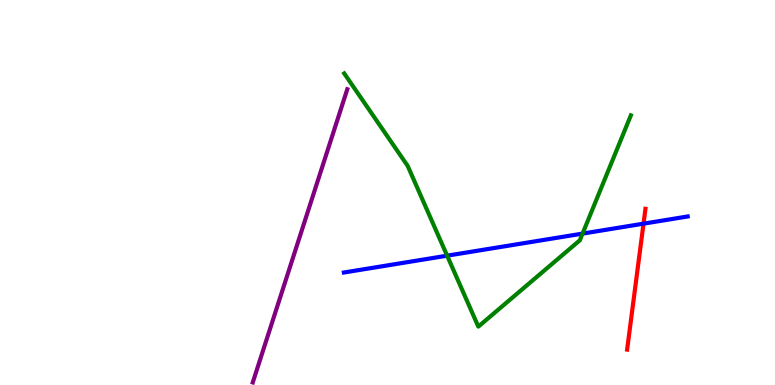[{'lines': ['blue', 'red'], 'intersections': [{'x': 8.3, 'y': 4.19}]}, {'lines': ['green', 'red'], 'intersections': []}, {'lines': ['purple', 'red'], 'intersections': []}, {'lines': ['blue', 'green'], 'intersections': [{'x': 5.77, 'y': 3.36}, {'x': 7.52, 'y': 3.93}]}, {'lines': ['blue', 'purple'], 'intersections': []}, {'lines': ['green', 'purple'], 'intersections': []}]